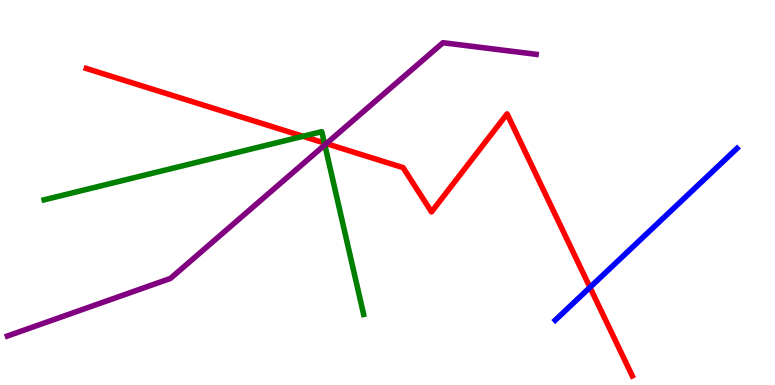[{'lines': ['blue', 'red'], 'intersections': [{'x': 7.61, 'y': 2.54}]}, {'lines': ['green', 'red'], 'intersections': [{'x': 3.91, 'y': 6.46}, {'x': 4.19, 'y': 6.29}]}, {'lines': ['purple', 'red'], 'intersections': [{'x': 4.21, 'y': 6.27}]}, {'lines': ['blue', 'green'], 'intersections': []}, {'lines': ['blue', 'purple'], 'intersections': []}, {'lines': ['green', 'purple'], 'intersections': [{'x': 4.19, 'y': 6.24}]}]